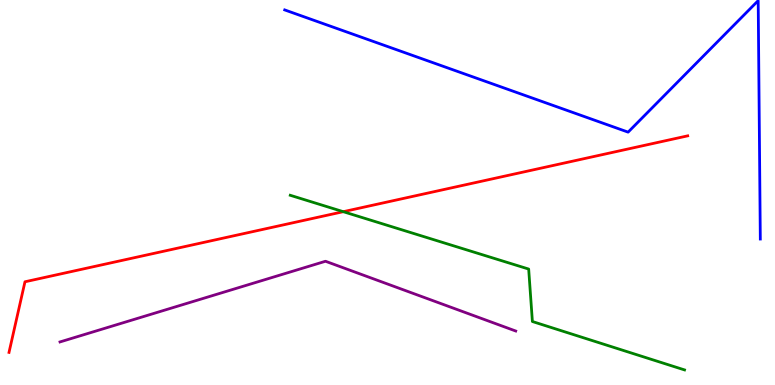[{'lines': ['blue', 'red'], 'intersections': []}, {'lines': ['green', 'red'], 'intersections': [{'x': 4.43, 'y': 4.5}]}, {'lines': ['purple', 'red'], 'intersections': []}, {'lines': ['blue', 'green'], 'intersections': []}, {'lines': ['blue', 'purple'], 'intersections': []}, {'lines': ['green', 'purple'], 'intersections': []}]